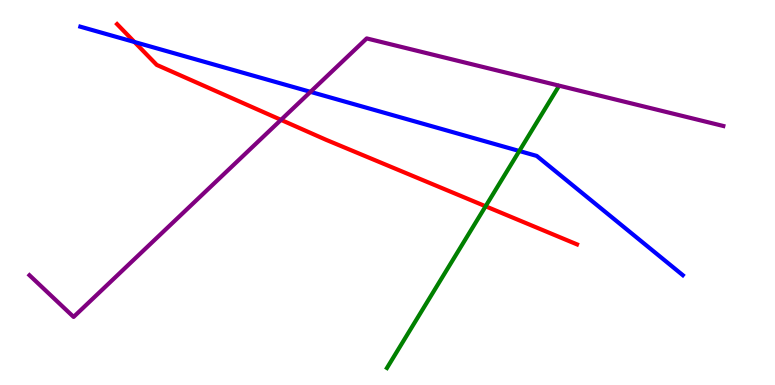[{'lines': ['blue', 'red'], 'intersections': [{'x': 1.74, 'y': 8.91}]}, {'lines': ['green', 'red'], 'intersections': [{'x': 6.27, 'y': 4.64}]}, {'lines': ['purple', 'red'], 'intersections': [{'x': 3.63, 'y': 6.89}]}, {'lines': ['blue', 'green'], 'intersections': [{'x': 6.7, 'y': 6.08}]}, {'lines': ['blue', 'purple'], 'intersections': [{'x': 4.01, 'y': 7.61}]}, {'lines': ['green', 'purple'], 'intersections': []}]